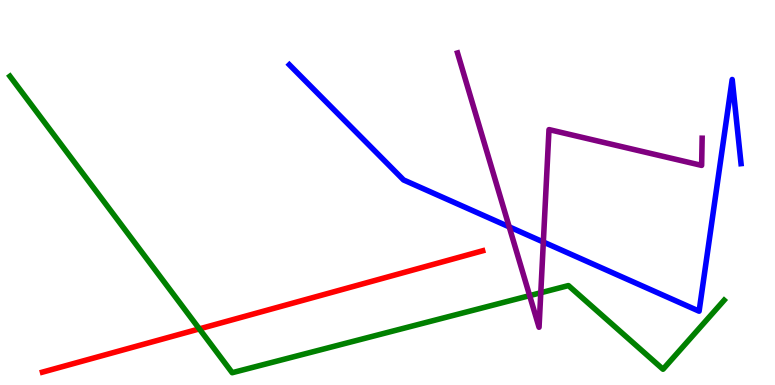[{'lines': ['blue', 'red'], 'intersections': []}, {'lines': ['green', 'red'], 'intersections': [{'x': 2.57, 'y': 1.46}]}, {'lines': ['purple', 'red'], 'intersections': []}, {'lines': ['blue', 'green'], 'intersections': []}, {'lines': ['blue', 'purple'], 'intersections': [{'x': 6.57, 'y': 4.11}, {'x': 7.01, 'y': 3.71}]}, {'lines': ['green', 'purple'], 'intersections': [{'x': 6.83, 'y': 2.32}, {'x': 6.98, 'y': 2.4}]}]